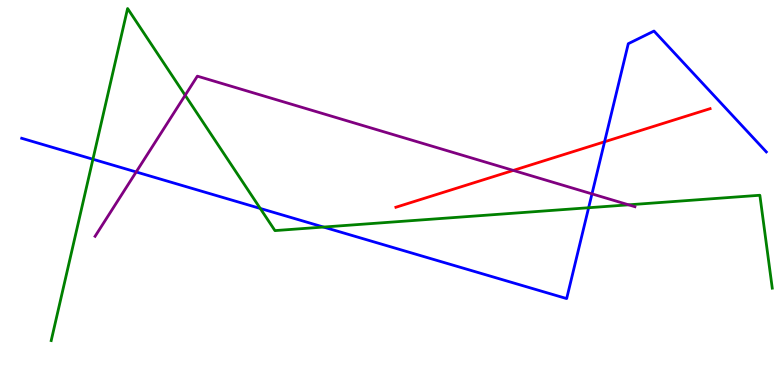[{'lines': ['blue', 'red'], 'intersections': [{'x': 7.8, 'y': 6.32}]}, {'lines': ['green', 'red'], 'intersections': []}, {'lines': ['purple', 'red'], 'intersections': [{'x': 6.62, 'y': 5.57}]}, {'lines': ['blue', 'green'], 'intersections': [{'x': 1.2, 'y': 5.86}, {'x': 3.36, 'y': 4.59}, {'x': 4.17, 'y': 4.1}, {'x': 7.6, 'y': 4.6}]}, {'lines': ['blue', 'purple'], 'intersections': [{'x': 1.76, 'y': 5.53}, {'x': 7.64, 'y': 4.96}]}, {'lines': ['green', 'purple'], 'intersections': [{'x': 2.39, 'y': 7.53}, {'x': 8.11, 'y': 4.68}]}]